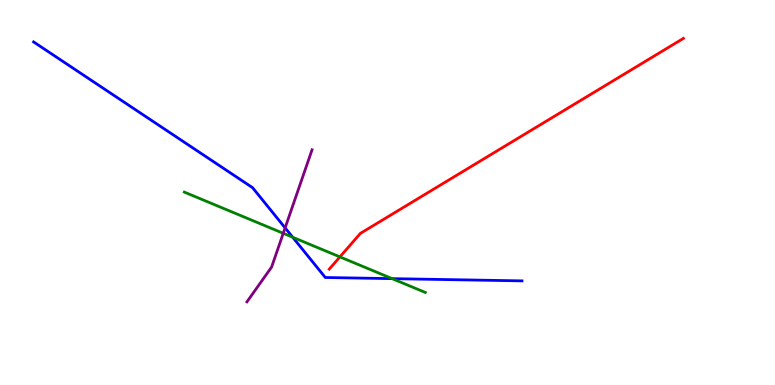[{'lines': ['blue', 'red'], 'intersections': []}, {'lines': ['green', 'red'], 'intersections': [{'x': 4.39, 'y': 3.33}]}, {'lines': ['purple', 'red'], 'intersections': []}, {'lines': ['blue', 'green'], 'intersections': [{'x': 3.78, 'y': 3.84}, {'x': 5.06, 'y': 2.76}]}, {'lines': ['blue', 'purple'], 'intersections': [{'x': 3.68, 'y': 4.08}]}, {'lines': ['green', 'purple'], 'intersections': [{'x': 3.65, 'y': 3.94}]}]